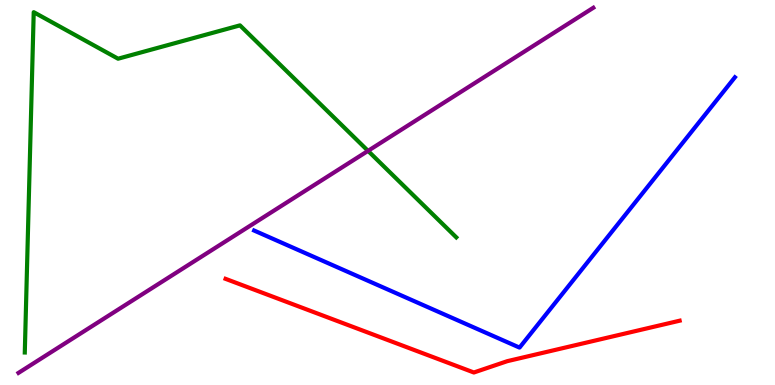[{'lines': ['blue', 'red'], 'intersections': []}, {'lines': ['green', 'red'], 'intersections': []}, {'lines': ['purple', 'red'], 'intersections': []}, {'lines': ['blue', 'green'], 'intersections': []}, {'lines': ['blue', 'purple'], 'intersections': []}, {'lines': ['green', 'purple'], 'intersections': [{'x': 4.75, 'y': 6.08}]}]